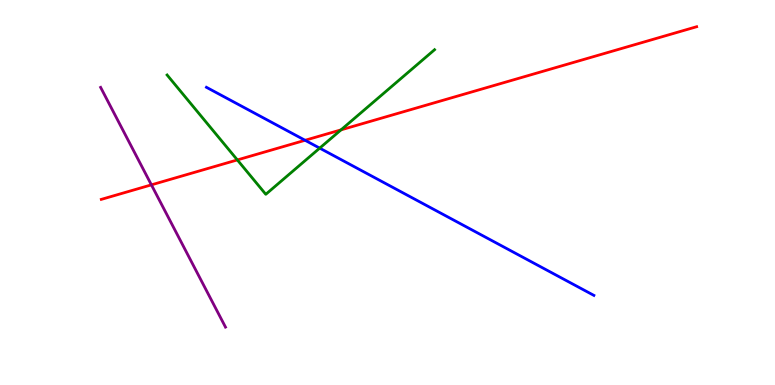[{'lines': ['blue', 'red'], 'intersections': [{'x': 3.94, 'y': 6.36}]}, {'lines': ['green', 'red'], 'intersections': [{'x': 3.06, 'y': 5.85}, {'x': 4.4, 'y': 6.63}]}, {'lines': ['purple', 'red'], 'intersections': [{'x': 1.95, 'y': 5.2}]}, {'lines': ['blue', 'green'], 'intersections': [{'x': 4.13, 'y': 6.15}]}, {'lines': ['blue', 'purple'], 'intersections': []}, {'lines': ['green', 'purple'], 'intersections': []}]